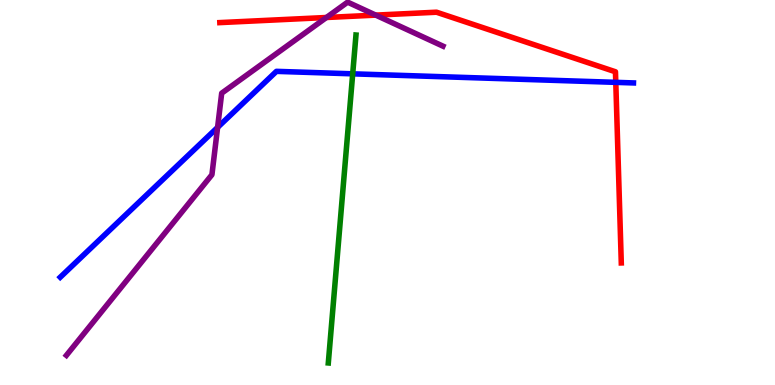[{'lines': ['blue', 'red'], 'intersections': [{'x': 7.95, 'y': 7.86}]}, {'lines': ['green', 'red'], 'intersections': []}, {'lines': ['purple', 'red'], 'intersections': [{'x': 4.21, 'y': 9.55}, {'x': 4.85, 'y': 9.61}]}, {'lines': ['blue', 'green'], 'intersections': [{'x': 4.55, 'y': 8.08}]}, {'lines': ['blue', 'purple'], 'intersections': [{'x': 2.81, 'y': 6.69}]}, {'lines': ['green', 'purple'], 'intersections': []}]